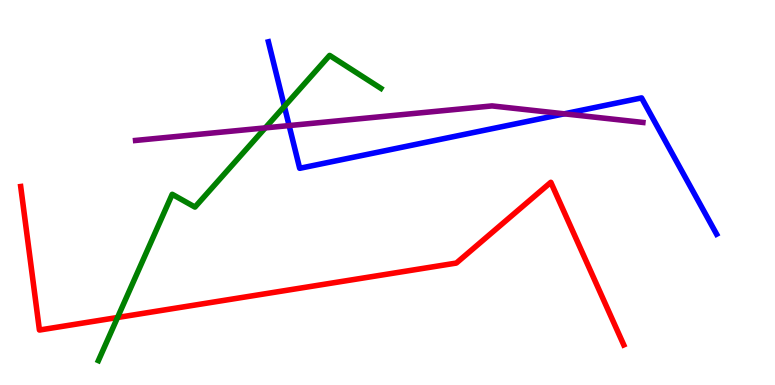[{'lines': ['blue', 'red'], 'intersections': []}, {'lines': ['green', 'red'], 'intersections': [{'x': 1.52, 'y': 1.75}]}, {'lines': ['purple', 'red'], 'intersections': []}, {'lines': ['blue', 'green'], 'intersections': [{'x': 3.67, 'y': 7.24}]}, {'lines': ['blue', 'purple'], 'intersections': [{'x': 3.73, 'y': 6.74}, {'x': 7.28, 'y': 7.04}]}, {'lines': ['green', 'purple'], 'intersections': [{'x': 3.42, 'y': 6.68}]}]